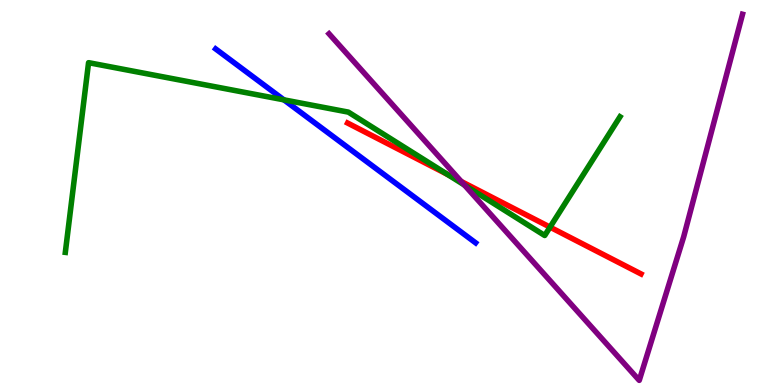[{'lines': ['blue', 'red'], 'intersections': []}, {'lines': ['green', 'red'], 'intersections': [{'x': 5.77, 'y': 5.47}, {'x': 7.1, 'y': 4.1}]}, {'lines': ['purple', 'red'], 'intersections': [{'x': 5.95, 'y': 5.29}]}, {'lines': ['blue', 'green'], 'intersections': [{'x': 3.66, 'y': 7.41}]}, {'lines': ['blue', 'purple'], 'intersections': []}, {'lines': ['green', 'purple'], 'intersections': [{'x': 5.99, 'y': 5.19}]}]